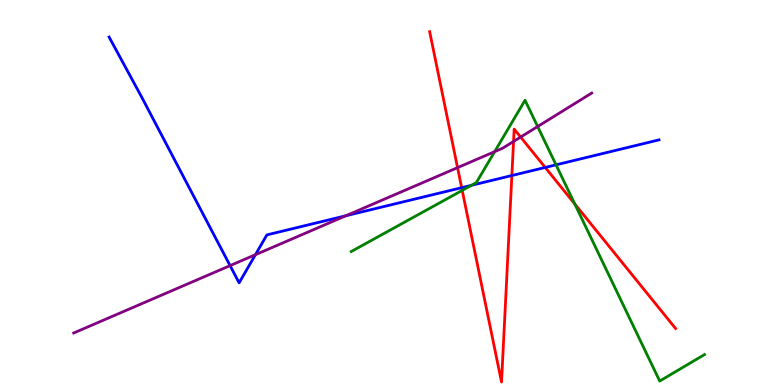[{'lines': ['blue', 'red'], 'intersections': [{'x': 5.96, 'y': 5.12}, {'x': 6.6, 'y': 5.44}, {'x': 7.04, 'y': 5.65}]}, {'lines': ['green', 'red'], 'intersections': [{'x': 5.96, 'y': 5.05}, {'x': 7.42, 'y': 4.7}]}, {'lines': ['purple', 'red'], 'intersections': [{'x': 5.9, 'y': 5.65}, {'x': 6.63, 'y': 6.33}, {'x': 6.72, 'y': 6.44}]}, {'lines': ['blue', 'green'], 'intersections': [{'x': 6.08, 'y': 5.19}, {'x': 7.17, 'y': 5.72}]}, {'lines': ['blue', 'purple'], 'intersections': [{'x': 2.97, 'y': 3.1}, {'x': 3.3, 'y': 3.38}, {'x': 4.46, 'y': 4.4}]}, {'lines': ['green', 'purple'], 'intersections': [{'x': 6.38, 'y': 6.06}, {'x': 6.94, 'y': 6.71}]}]